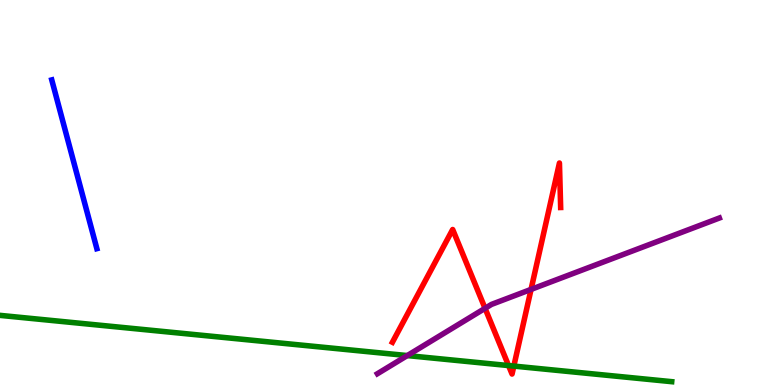[{'lines': ['blue', 'red'], 'intersections': []}, {'lines': ['green', 'red'], 'intersections': [{'x': 6.56, 'y': 0.505}, {'x': 6.63, 'y': 0.491}]}, {'lines': ['purple', 'red'], 'intersections': [{'x': 6.26, 'y': 1.99}, {'x': 6.85, 'y': 2.48}]}, {'lines': ['blue', 'green'], 'intersections': []}, {'lines': ['blue', 'purple'], 'intersections': []}, {'lines': ['green', 'purple'], 'intersections': [{'x': 5.26, 'y': 0.764}]}]